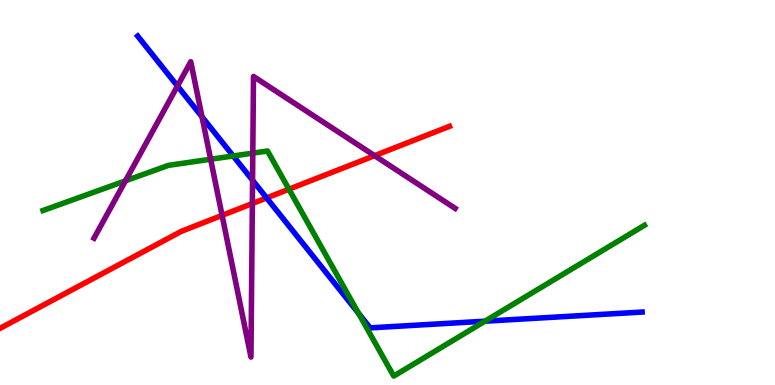[{'lines': ['blue', 'red'], 'intersections': [{'x': 3.44, 'y': 4.86}]}, {'lines': ['green', 'red'], 'intersections': [{'x': 3.73, 'y': 5.09}]}, {'lines': ['purple', 'red'], 'intersections': [{'x': 2.87, 'y': 4.41}, {'x': 3.26, 'y': 4.71}, {'x': 4.83, 'y': 5.96}]}, {'lines': ['blue', 'green'], 'intersections': [{'x': 3.01, 'y': 5.95}, {'x': 4.63, 'y': 1.86}, {'x': 6.26, 'y': 1.66}]}, {'lines': ['blue', 'purple'], 'intersections': [{'x': 2.29, 'y': 7.77}, {'x': 2.61, 'y': 6.97}, {'x': 3.26, 'y': 5.32}]}, {'lines': ['green', 'purple'], 'intersections': [{'x': 1.62, 'y': 5.3}, {'x': 2.72, 'y': 5.86}, {'x': 3.26, 'y': 6.02}]}]